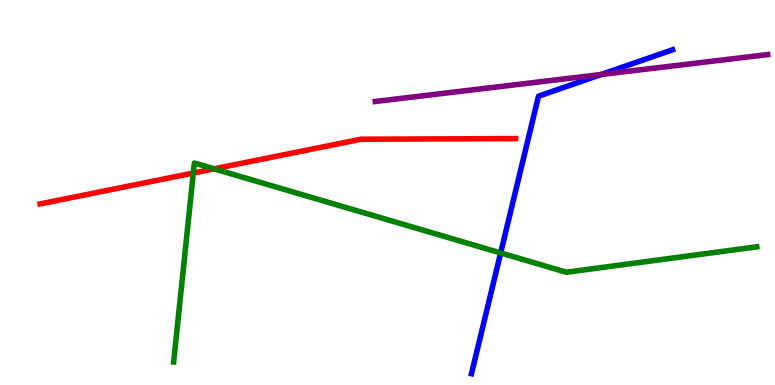[{'lines': ['blue', 'red'], 'intersections': []}, {'lines': ['green', 'red'], 'intersections': [{'x': 2.49, 'y': 5.51}, {'x': 2.76, 'y': 5.61}]}, {'lines': ['purple', 'red'], 'intersections': []}, {'lines': ['blue', 'green'], 'intersections': [{'x': 6.46, 'y': 3.43}]}, {'lines': ['blue', 'purple'], 'intersections': [{'x': 7.76, 'y': 8.07}]}, {'lines': ['green', 'purple'], 'intersections': []}]